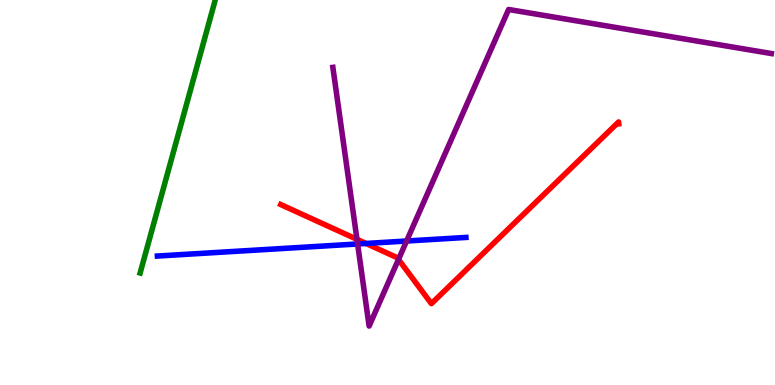[{'lines': ['blue', 'red'], 'intersections': [{'x': 4.72, 'y': 3.68}]}, {'lines': ['green', 'red'], 'intersections': []}, {'lines': ['purple', 'red'], 'intersections': [{'x': 4.61, 'y': 3.78}, {'x': 5.14, 'y': 3.26}]}, {'lines': ['blue', 'green'], 'intersections': []}, {'lines': ['blue', 'purple'], 'intersections': [{'x': 4.61, 'y': 3.66}, {'x': 5.25, 'y': 3.74}]}, {'lines': ['green', 'purple'], 'intersections': []}]